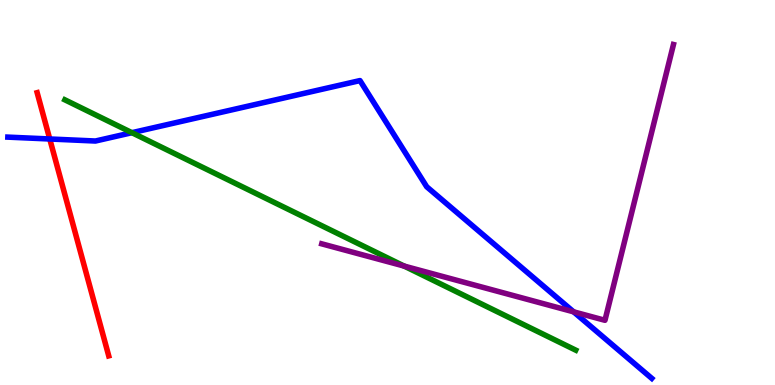[{'lines': ['blue', 'red'], 'intersections': [{'x': 0.642, 'y': 6.39}]}, {'lines': ['green', 'red'], 'intersections': []}, {'lines': ['purple', 'red'], 'intersections': []}, {'lines': ['blue', 'green'], 'intersections': [{'x': 1.7, 'y': 6.55}]}, {'lines': ['blue', 'purple'], 'intersections': [{'x': 7.4, 'y': 1.9}]}, {'lines': ['green', 'purple'], 'intersections': [{'x': 5.22, 'y': 3.09}]}]